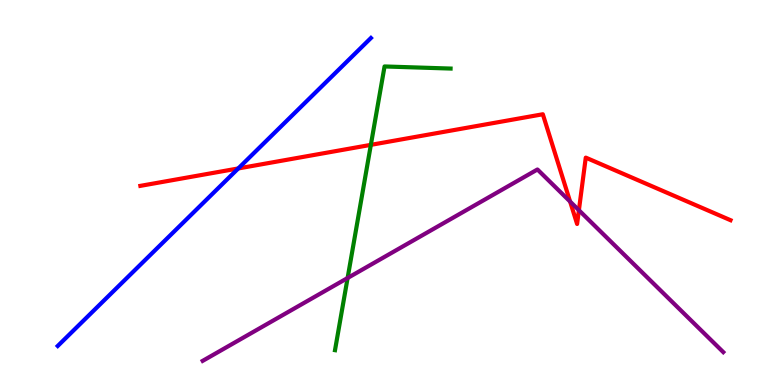[{'lines': ['blue', 'red'], 'intersections': [{'x': 3.07, 'y': 5.62}]}, {'lines': ['green', 'red'], 'intersections': [{'x': 4.79, 'y': 6.24}]}, {'lines': ['purple', 'red'], 'intersections': [{'x': 7.36, 'y': 4.76}, {'x': 7.47, 'y': 4.54}]}, {'lines': ['blue', 'green'], 'intersections': []}, {'lines': ['blue', 'purple'], 'intersections': []}, {'lines': ['green', 'purple'], 'intersections': [{'x': 4.49, 'y': 2.78}]}]